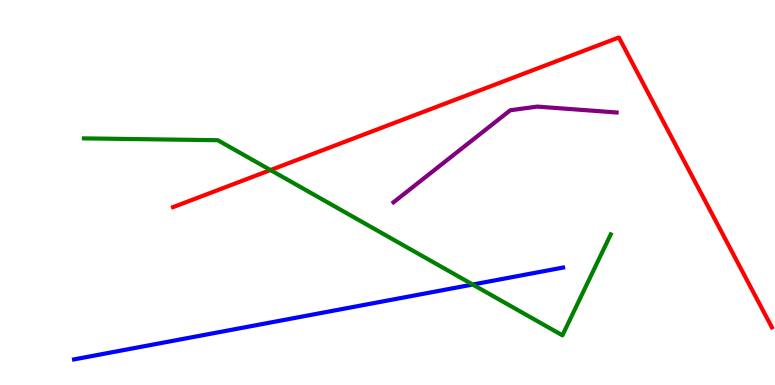[{'lines': ['blue', 'red'], 'intersections': []}, {'lines': ['green', 'red'], 'intersections': [{'x': 3.49, 'y': 5.58}]}, {'lines': ['purple', 'red'], 'intersections': []}, {'lines': ['blue', 'green'], 'intersections': [{'x': 6.1, 'y': 2.61}]}, {'lines': ['blue', 'purple'], 'intersections': []}, {'lines': ['green', 'purple'], 'intersections': []}]